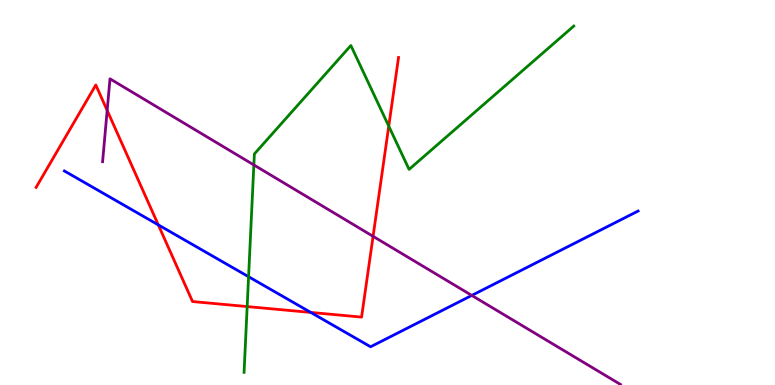[{'lines': ['blue', 'red'], 'intersections': [{'x': 2.04, 'y': 4.16}, {'x': 4.01, 'y': 1.88}]}, {'lines': ['green', 'red'], 'intersections': [{'x': 3.19, 'y': 2.04}, {'x': 5.02, 'y': 6.72}]}, {'lines': ['purple', 'red'], 'intersections': [{'x': 1.38, 'y': 7.13}, {'x': 4.81, 'y': 3.86}]}, {'lines': ['blue', 'green'], 'intersections': [{'x': 3.21, 'y': 2.81}]}, {'lines': ['blue', 'purple'], 'intersections': [{'x': 6.09, 'y': 2.33}]}, {'lines': ['green', 'purple'], 'intersections': [{'x': 3.28, 'y': 5.72}]}]